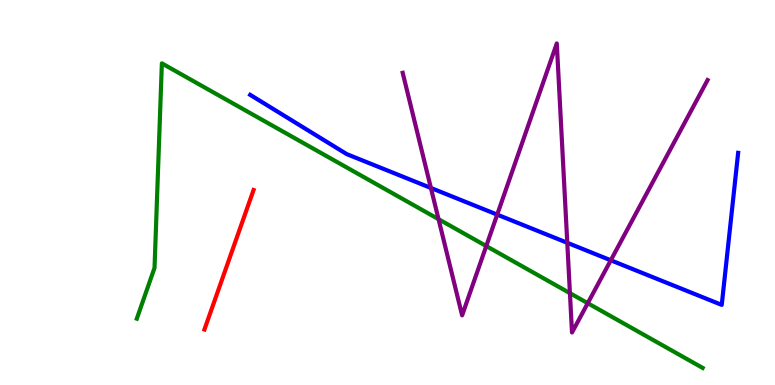[{'lines': ['blue', 'red'], 'intersections': []}, {'lines': ['green', 'red'], 'intersections': []}, {'lines': ['purple', 'red'], 'intersections': []}, {'lines': ['blue', 'green'], 'intersections': []}, {'lines': ['blue', 'purple'], 'intersections': [{'x': 5.56, 'y': 5.12}, {'x': 6.42, 'y': 4.43}, {'x': 7.32, 'y': 3.69}, {'x': 7.88, 'y': 3.24}]}, {'lines': ['green', 'purple'], 'intersections': [{'x': 5.66, 'y': 4.31}, {'x': 6.27, 'y': 3.61}, {'x': 7.35, 'y': 2.39}, {'x': 7.58, 'y': 2.12}]}]